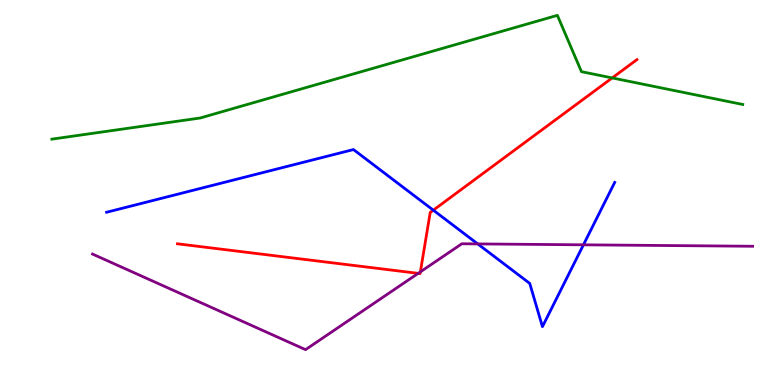[{'lines': ['blue', 'red'], 'intersections': [{'x': 5.59, 'y': 4.54}]}, {'lines': ['green', 'red'], 'intersections': [{'x': 7.9, 'y': 7.98}]}, {'lines': ['purple', 'red'], 'intersections': [{'x': 5.4, 'y': 2.9}, {'x': 5.42, 'y': 2.94}]}, {'lines': ['blue', 'green'], 'intersections': []}, {'lines': ['blue', 'purple'], 'intersections': [{'x': 6.16, 'y': 3.66}, {'x': 7.53, 'y': 3.64}]}, {'lines': ['green', 'purple'], 'intersections': []}]